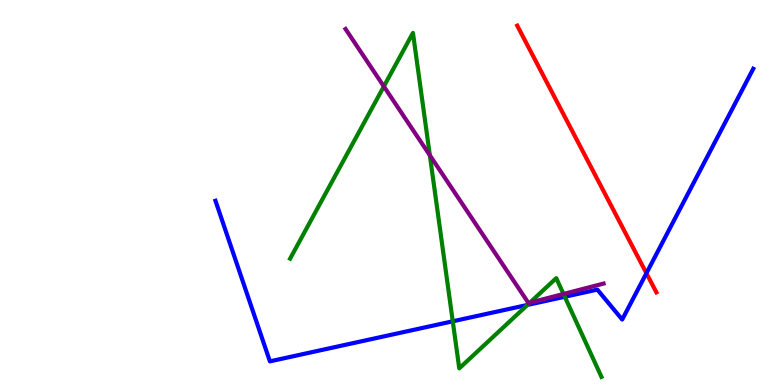[{'lines': ['blue', 'red'], 'intersections': [{'x': 8.34, 'y': 2.9}]}, {'lines': ['green', 'red'], 'intersections': []}, {'lines': ['purple', 'red'], 'intersections': []}, {'lines': ['blue', 'green'], 'intersections': [{'x': 5.84, 'y': 1.65}, {'x': 6.81, 'y': 2.08}, {'x': 7.29, 'y': 2.29}]}, {'lines': ['blue', 'purple'], 'intersections': []}, {'lines': ['green', 'purple'], 'intersections': [{'x': 4.95, 'y': 7.76}, {'x': 5.55, 'y': 5.97}, {'x': 6.84, 'y': 2.14}, {'x': 7.27, 'y': 2.36}]}]